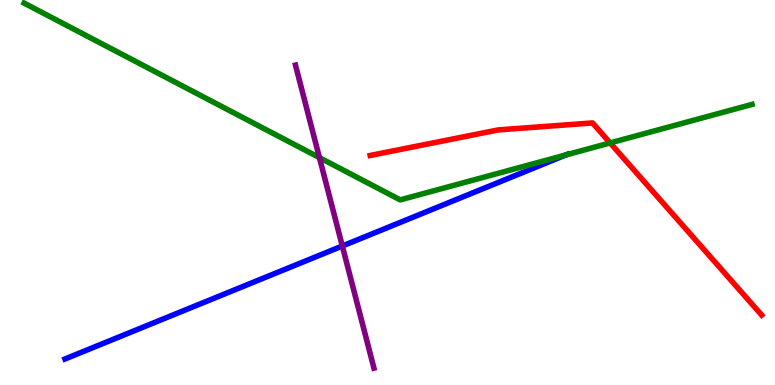[{'lines': ['blue', 'red'], 'intersections': []}, {'lines': ['green', 'red'], 'intersections': [{'x': 7.87, 'y': 6.29}]}, {'lines': ['purple', 'red'], 'intersections': []}, {'lines': ['blue', 'green'], 'intersections': [{'x': 7.3, 'y': 5.98}]}, {'lines': ['blue', 'purple'], 'intersections': [{'x': 4.42, 'y': 3.61}]}, {'lines': ['green', 'purple'], 'intersections': [{'x': 4.12, 'y': 5.91}]}]